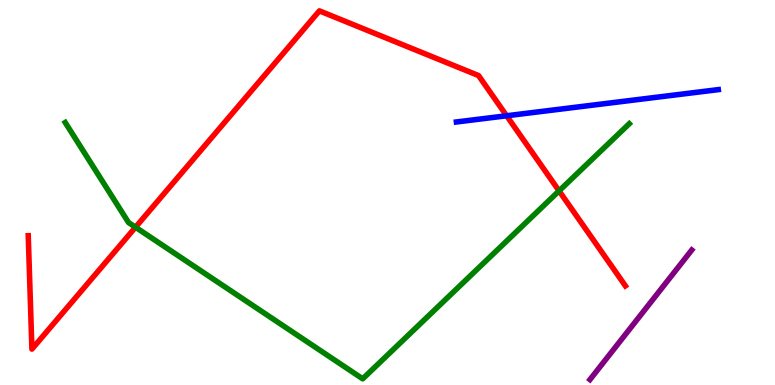[{'lines': ['blue', 'red'], 'intersections': [{'x': 6.54, 'y': 6.99}]}, {'lines': ['green', 'red'], 'intersections': [{'x': 1.75, 'y': 4.1}, {'x': 7.21, 'y': 5.04}]}, {'lines': ['purple', 'red'], 'intersections': []}, {'lines': ['blue', 'green'], 'intersections': []}, {'lines': ['blue', 'purple'], 'intersections': []}, {'lines': ['green', 'purple'], 'intersections': []}]